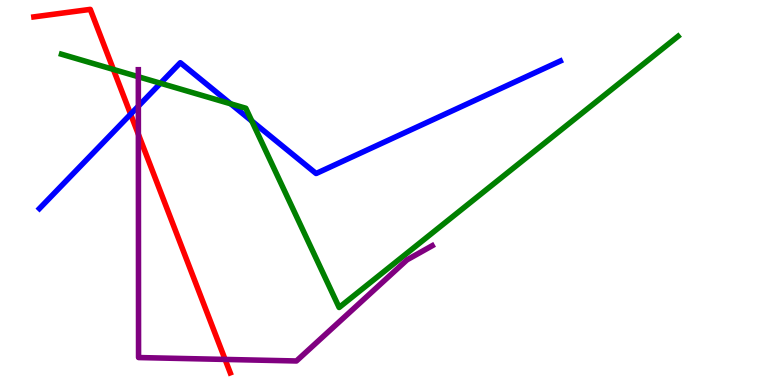[{'lines': ['blue', 'red'], 'intersections': [{'x': 1.69, 'y': 7.03}]}, {'lines': ['green', 'red'], 'intersections': [{'x': 1.46, 'y': 8.2}]}, {'lines': ['purple', 'red'], 'intersections': [{'x': 1.79, 'y': 6.51}, {'x': 2.9, 'y': 0.664}]}, {'lines': ['blue', 'green'], 'intersections': [{'x': 2.07, 'y': 7.84}, {'x': 2.98, 'y': 7.3}, {'x': 3.25, 'y': 6.86}]}, {'lines': ['blue', 'purple'], 'intersections': [{'x': 1.79, 'y': 7.24}]}, {'lines': ['green', 'purple'], 'intersections': [{'x': 1.78, 'y': 8.01}]}]